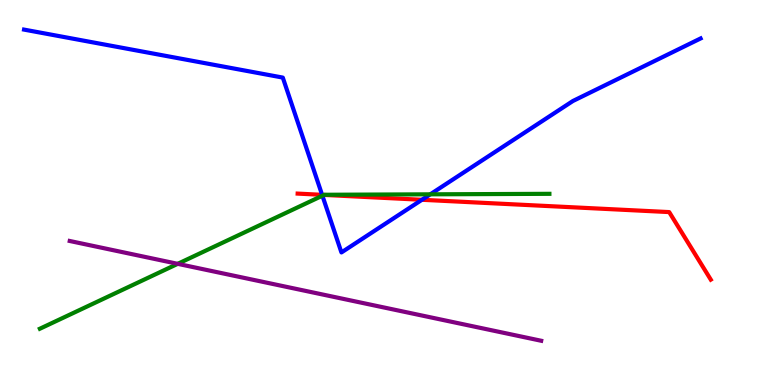[{'lines': ['blue', 'red'], 'intersections': [{'x': 4.16, 'y': 4.94}, {'x': 5.44, 'y': 4.81}]}, {'lines': ['green', 'red'], 'intersections': [{'x': 4.18, 'y': 4.94}]}, {'lines': ['purple', 'red'], 'intersections': []}, {'lines': ['blue', 'green'], 'intersections': [{'x': 4.16, 'y': 4.92}, {'x': 5.55, 'y': 4.95}]}, {'lines': ['blue', 'purple'], 'intersections': []}, {'lines': ['green', 'purple'], 'intersections': [{'x': 2.29, 'y': 3.15}]}]